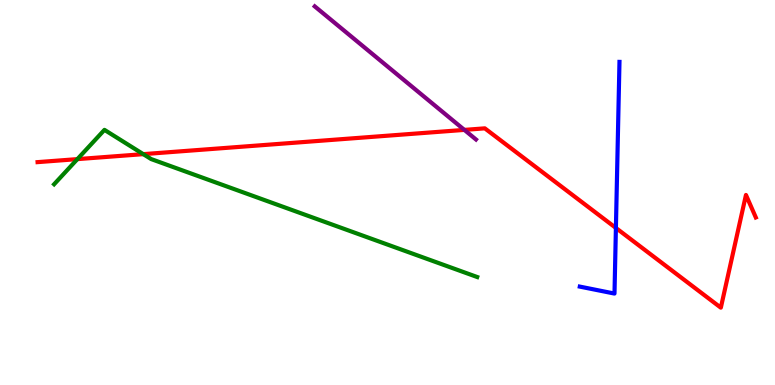[{'lines': ['blue', 'red'], 'intersections': [{'x': 7.95, 'y': 4.08}]}, {'lines': ['green', 'red'], 'intersections': [{'x': 0.999, 'y': 5.87}, {'x': 1.85, 'y': 6.0}]}, {'lines': ['purple', 'red'], 'intersections': [{'x': 5.99, 'y': 6.63}]}, {'lines': ['blue', 'green'], 'intersections': []}, {'lines': ['blue', 'purple'], 'intersections': []}, {'lines': ['green', 'purple'], 'intersections': []}]